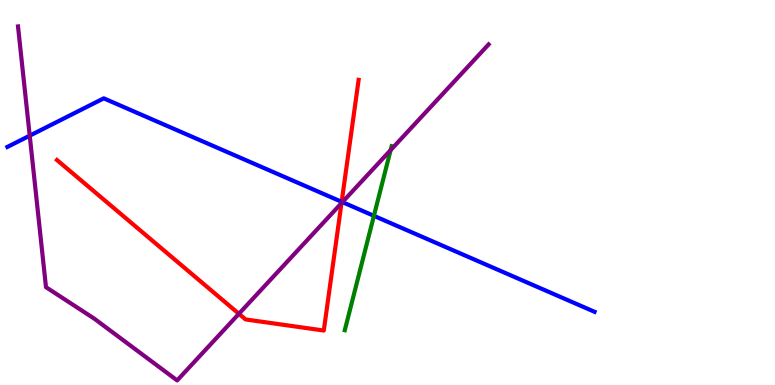[{'lines': ['blue', 'red'], 'intersections': [{'x': 4.41, 'y': 4.76}]}, {'lines': ['green', 'red'], 'intersections': []}, {'lines': ['purple', 'red'], 'intersections': [{'x': 3.08, 'y': 1.85}, {'x': 4.41, 'y': 4.72}]}, {'lines': ['blue', 'green'], 'intersections': [{'x': 4.82, 'y': 4.39}]}, {'lines': ['blue', 'purple'], 'intersections': [{'x': 0.384, 'y': 6.48}, {'x': 4.42, 'y': 4.75}]}, {'lines': ['green', 'purple'], 'intersections': [{'x': 5.04, 'y': 6.1}]}]